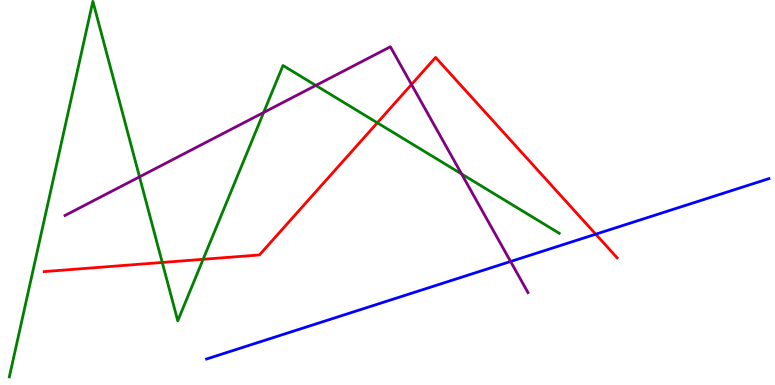[{'lines': ['blue', 'red'], 'intersections': [{'x': 7.69, 'y': 3.92}]}, {'lines': ['green', 'red'], 'intersections': [{'x': 2.09, 'y': 3.18}, {'x': 2.62, 'y': 3.27}, {'x': 4.87, 'y': 6.81}]}, {'lines': ['purple', 'red'], 'intersections': [{'x': 5.31, 'y': 7.81}]}, {'lines': ['blue', 'green'], 'intersections': []}, {'lines': ['blue', 'purple'], 'intersections': [{'x': 6.59, 'y': 3.21}]}, {'lines': ['green', 'purple'], 'intersections': [{'x': 1.8, 'y': 5.41}, {'x': 3.4, 'y': 7.08}, {'x': 4.07, 'y': 7.78}, {'x': 5.96, 'y': 5.48}]}]